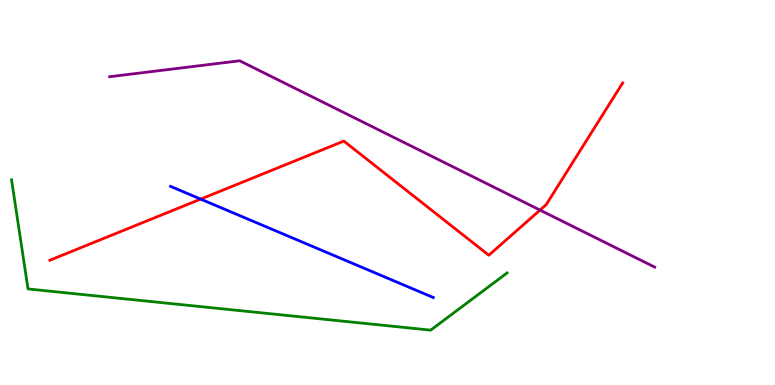[{'lines': ['blue', 'red'], 'intersections': [{'x': 2.59, 'y': 4.83}]}, {'lines': ['green', 'red'], 'intersections': []}, {'lines': ['purple', 'red'], 'intersections': [{'x': 6.97, 'y': 4.54}]}, {'lines': ['blue', 'green'], 'intersections': []}, {'lines': ['blue', 'purple'], 'intersections': []}, {'lines': ['green', 'purple'], 'intersections': []}]